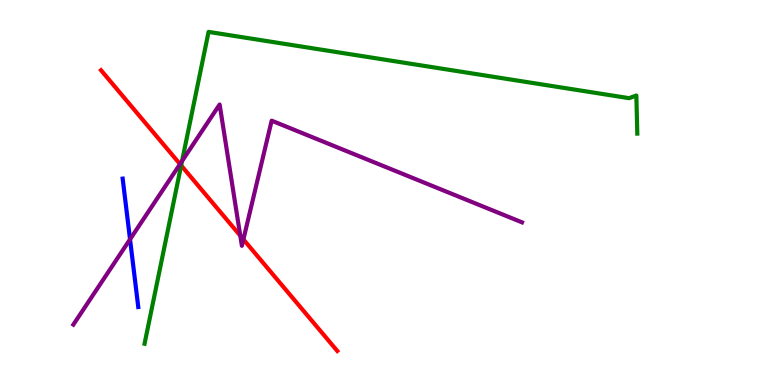[{'lines': ['blue', 'red'], 'intersections': []}, {'lines': ['green', 'red'], 'intersections': [{'x': 2.34, 'y': 5.7}]}, {'lines': ['purple', 'red'], 'intersections': [{'x': 2.32, 'y': 5.74}, {'x': 3.1, 'y': 3.88}, {'x': 3.14, 'y': 3.78}]}, {'lines': ['blue', 'green'], 'intersections': []}, {'lines': ['blue', 'purple'], 'intersections': [{'x': 1.68, 'y': 3.78}]}, {'lines': ['green', 'purple'], 'intersections': [{'x': 2.35, 'y': 5.82}]}]